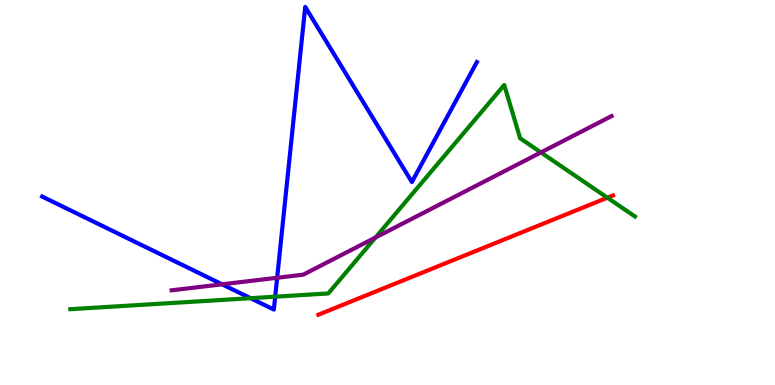[{'lines': ['blue', 'red'], 'intersections': []}, {'lines': ['green', 'red'], 'intersections': [{'x': 7.84, 'y': 4.86}]}, {'lines': ['purple', 'red'], 'intersections': []}, {'lines': ['blue', 'green'], 'intersections': [{'x': 3.23, 'y': 2.25}, {'x': 3.55, 'y': 2.29}]}, {'lines': ['blue', 'purple'], 'intersections': [{'x': 2.87, 'y': 2.62}, {'x': 3.58, 'y': 2.79}]}, {'lines': ['green', 'purple'], 'intersections': [{'x': 4.85, 'y': 3.83}, {'x': 6.98, 'y': 6.04}]}]